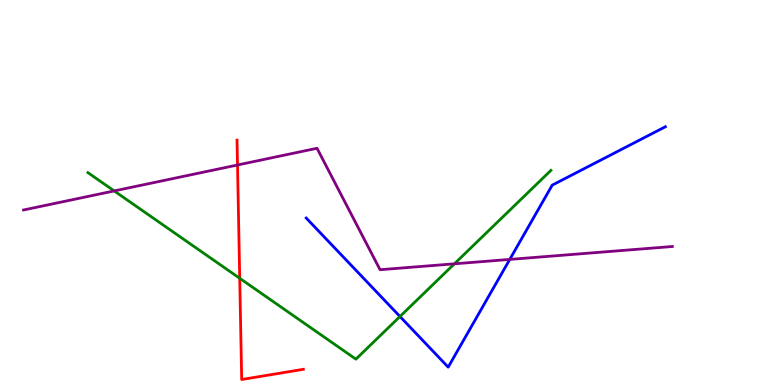[{'lines': ['blue', 'red'], 'intersections': []}, {'lines': ['green', 'red'], 'intersections': [{'x': 3.09, 'y': 2.77}]}, {'lines': ['purple', 'red'], 'intersections': [{'x': 3.06, 'y': 5.71}]}, {'lines': ['blue', 'green'], 'intersections': [{'x': 5.16, 'y': 1.78}]}, {'lines': ['blue', 'purple'], 'intersections': [{'x': 6.58, 'y': 3.26}]}, {'lines': ['green', 'purple'], 'intersections': [{'x': 1.47, 'y': 5.04}, {'x': 5.86, 'y': 3.15}]}]